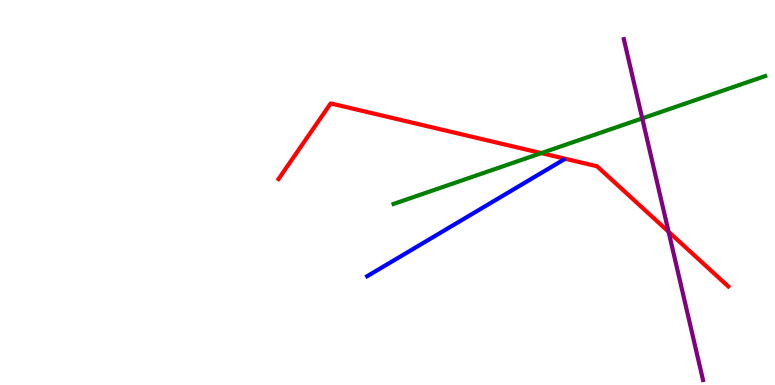[{'lines': ['blue', 'red'], 'intersections': []}, {'lines': ['green', 'red'], 'intersections': [{'x': 6.98, 'y': 6.02}]}, {'lines': ['purple', 'red'], 'intersections': [{'x': 8.63, 'y': 3.98}]}, {'lines': ['blue', 'green'], 'intersections': []}, {'lines': ['blue', 'purple'], 'intersections': []}, {'lines': ['green', 'purple'], 'intersections': [{'x': 8.29, 'y': 6.93}]}]